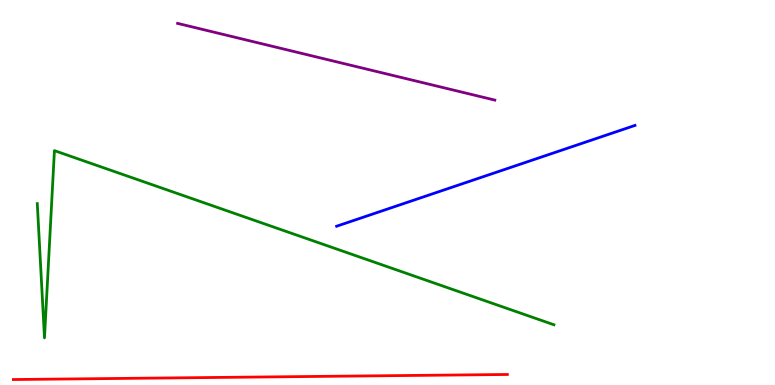[{'lines': ['blue', 'red'], 'intersections': []}, {'lines': ['green', 'red'], 'intersections': []}, {'lines': ['purple', 'red'], 'intersections': []}, {'lines': ['blue', 'green'], 'intersections': []}, {'lines': ['blue', 'purple'], 'intersections': []}, {'lines': ['green', 'purple'], 'intersections': []}]